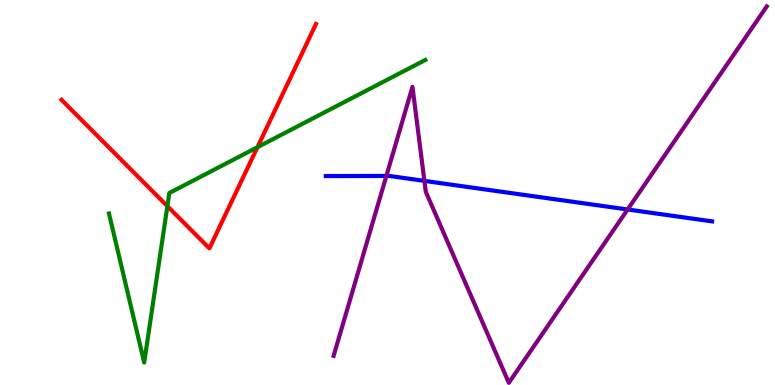[{'lines': ['blue', 'red'], 'intersections': []}, {'lines': ['green', 'red'], 'intersections': [{'x': 2.16, 'y': 4.64}, {'x': 3.32, 'y': 6.18}]}, {'lines': ['purple', 'red'], 'intersections': []}, {'lines': ['blue', 'green'], 'intersections': []}, {'lines': ['blue', 'purple'], 'intersections': [{'x': 4.99, 'y': 5.43}, {'x': 5.48, 'y': 5.3}, {'x': 8.1, 'y': 4.56}]}, {'lines': ['green', 'purple'], 'intersections': []}]